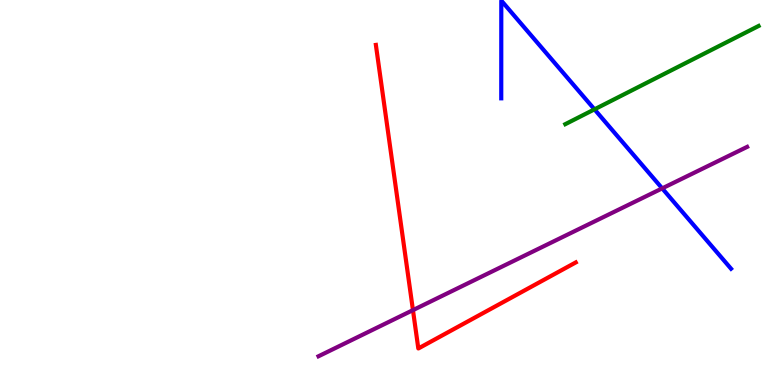[{'lines': ['blue', 'red'], 'intersections': []}, {'lines': ['green', 'red'], 'intersections': []}, {'lines': ['purple', 'red'], 'intersections': [{'x': 5.33, 'y': 1.94}]}, {'lines': ['blue', 'green'], 'intersections': [{'x': 7.67, 'y': 7.16}]}, {'lines': ['blue', 'purple'], 'intersections': [{'x': 8.54, 'y': 5.11}]}, {'lines': ['green', 'purple'], 'intersections': []}]